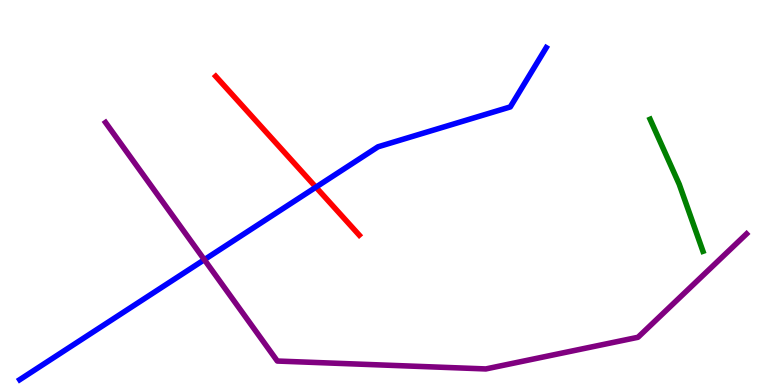[{'lines': ['blue', 'red'], 'intersections': [{'x': 4.08, 'y': 5.14}]}, {'lines': ['green', 'red'], 'intersections': []}, {'lines': ['purple', 'red'], 'intersections': []}, {'lines': ['blue', 'green'], 'intersections': []}, {'lines': ['blue', 'purple'], 'intersections': [{'x': 2.64, 'y': 3.25}]}, {'lines': ['green', 'purple'], 'intersections': []}]